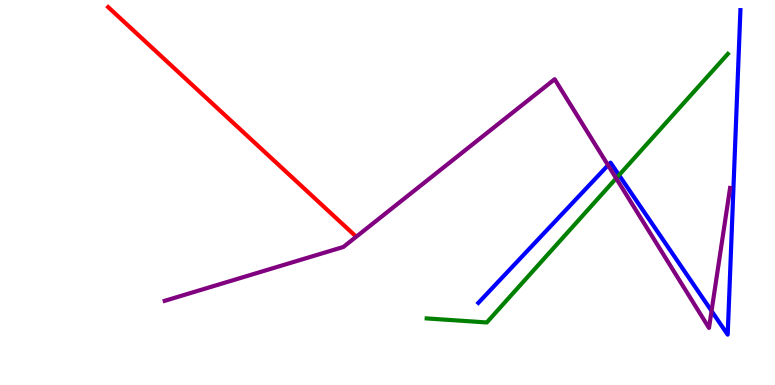[{'lines': ['blue', 'red'], 'intersections': []}, {'lines': ['green', 'red'], 'intersections': []}, {'lines': ['purple', 'red'], 'intersections': []}, {'lines': ['blue', 'green'], 'intersections': [{'x': 7.99, 'y': 5.45}]}, {'lines': ['blue', 'purple'], 'intersections': [{'x': 7.85, 'y': 5.71}, {'x': 9.18, 'y': 1.92}]}, {'lines': ['green', 'purple'], 'intersections': [{'x': 7.95, 'y': 5.37}]}]